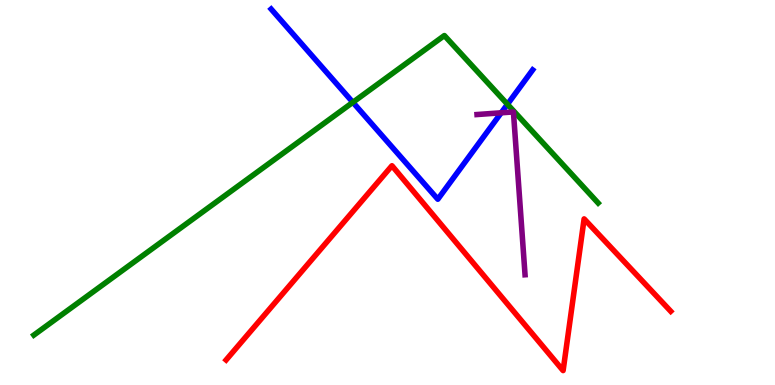[{'lines': ['blue', 'red'], 'intersections': []}, {'lines': ['green', 'red'], 'intersections': []}, {'lines': ['purple', 'red'], 'intersections': []}, {'lines': ['blue', 'green'], 'intersections': [{'x': 4.55, 'y': 7.34}, {'x': 6.55, 'y': 7.29}]}, {'lines': ['blue', 'purple'], 'intersections': [{'x': 6.47, 'y': 7.07}]}, {'lines': ['green', 'purple'], 'intersections': []}]